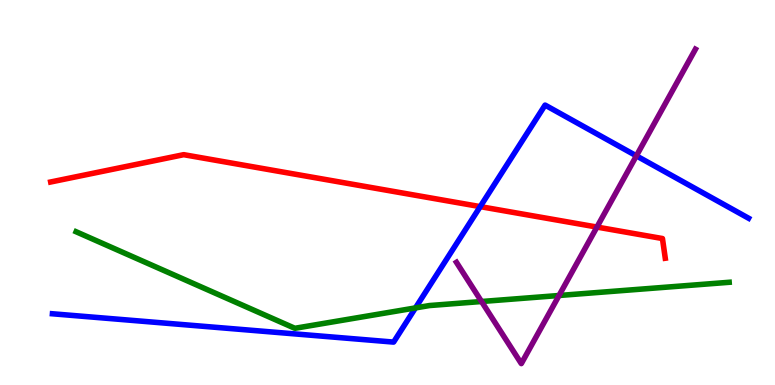[{'lines': ['blue', 'red'], 'intersections': [{'x': 6.2, 'y': 4.63}]}, {'lines': ['green', 'red'], 'intersections': []}, {'lines': ['purple', 'red'], 'intersections': [{'x': 7.7, 'y': 4.1}]}, {'lines': ['blue', 'green'], 'intersections': [{'x': 5.36, 'y': 2.0}]}, {'lines': ['blue', 'purple'], 'intersections': [{'x': 8.21, 'y': 5.95}]}, {'lines': ['green', 'purple'], 'intersections': [{'x': 6.21, 'y': 2.17}, {'x': 7.21, 'y': 2.32}]}]